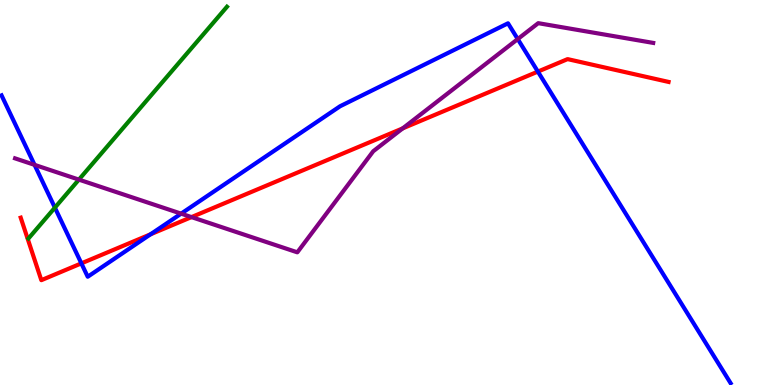[{'lines': ['blue', 'red'], 'intersections': [{'x': 1.05, 'y': 3.16}, {'x': 1.94, 'y': 3.91}, {'x': 6.94, 'y': 8.14}]}, {'lines': ['green', 'red'], 'intersections': []}, {'lines': ['purple', 'red'], 'intersections': [{'x': 2.47, 'y': 4.36}, {'x': 5.2, 'y': 6.67}]}, {'lines': ['blue', 'green'], 'intersections': [{'x': 0.708, 'y': 4.61}]}, {'lines': ['blue', 'purple'], 'intersections': [{'x': 0.446, 'y': 5.72}, {'x': 2.34, 'y': 4.45}, {'x': 6.68, 'y': 8.99}]}, {'lines': ['green', 'purple'], 'intersections': [{'x': 1.02, 'y': 5.33}]}]